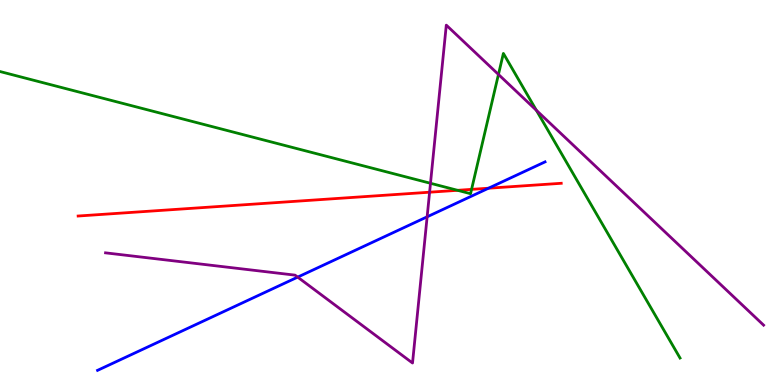[{'lines': ['blue', 'red'], 'intersections': [{'x': 6.3, 'y': 5.11}]}, {'lines': ['green', 'red'], 'intersections': [{'x': 5.9, 'y': 5.06}, {'x': 6.08, 'y': 5.08}]}, {'lines': ['purple', 'red'], 'intersections': [{'x': 5.54, 'y': 5.01}]}, {'lines': ['blue', 'green'], 'intersections': []}, {'lines': ['blue', 'purple'], 'intersections': [{'x': 3.84, 'y': 2.8}, {'x': 5.51, 'y': 4.37}]}, {'lines': ['green', 'purple'], 'intersections': [{'x': 5.55, 'y': 5.24}, {'x': 6.43, 'y': 8.07}, {'x': 6.92, 'y': 7.14}]}]